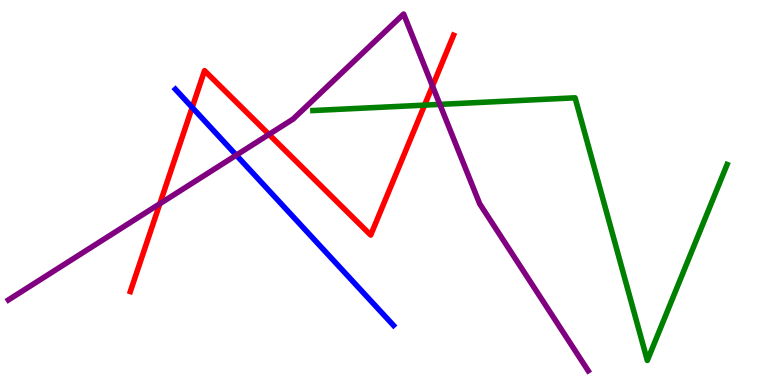[{'lines': ['blue', 'red'], 'intersections': [{'x': 2.48, 'y': 7.21}]}, {'lines': ['green', 'red'], 'intersections': [{'x': 5.48, 'y': 7.27}]}, {'lines': ['purple', 'red'], 'intersections': [{'x': 2.06, 'y': 4.71}, {'x': 3.47, 'y': 6.51}, {'x': 5.58, 'y': 7.77}]}, {'lines': ['blue', 'green'], 'intersections': []}, {'lines': ['blue', 'purple'], 'intersections': [{'x': 3.05, 'y': 5.97}]}, {'lines': ['green', 'purple'], 'intersections': [{'x': 5.68, 'y': 7.29}]}]